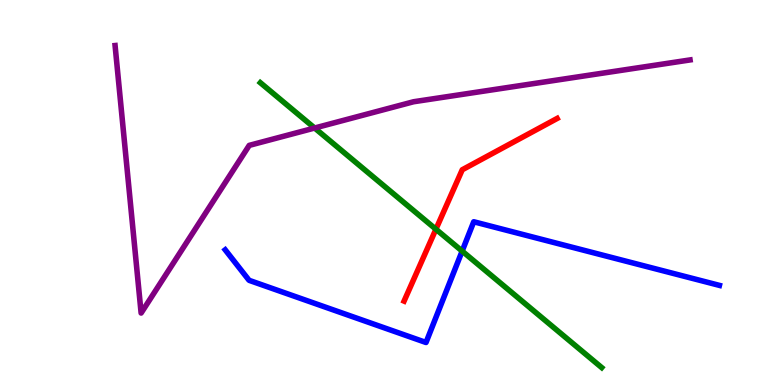[{'lines': ['blue', 'red'], 'intersections': []}, {'lines': ['green', 'red'], 'intersections': [{'x': 5.62, 'y': 4.05}]}, {'lines': ['purple', 'red'], 'intersections': []}, {'lines': ['blue', 'green'], 'intersections': [{'x': 5.96, 'y': 3.48}]}, {'lines': ['blue', 'purple'], 'intersections': []}, {'lines': ['green', 'purple'], 'intersections': [{'x': 4.06, 'y': 6.67}]}]